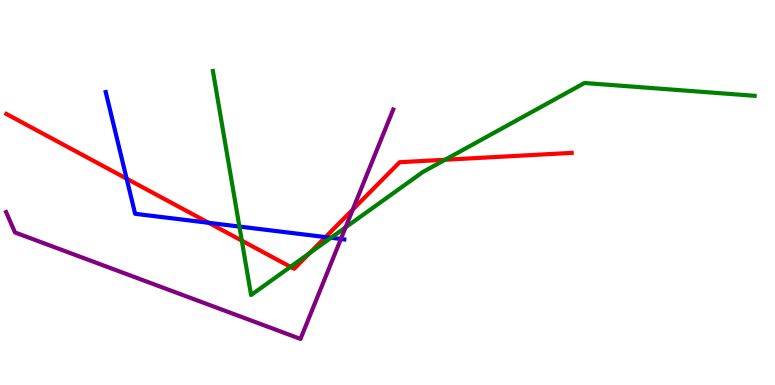[{'lines': ['blue', 'red'], 'intersections': [{'x': 1.63, 'y': 5.36}, {'x': 2.69, 'y': 4.21}, {'x': 4.2, 'y': 3.84}]}, {'lines': ['green', 'red'], 'intersections': [{'x': 3.12, 'y': 3.75}, {'x': 3.75, 'y': 3.07}, {'x': 4.0, 'y': 3.43}, {'x': 5.74, 'y': 5.85}]}, {'lines': ['purple', 'red'], 'intersections': [{'x': 4.55, 'y': 4.56}]}, {'lines': ['blue', 'green'], 'intersections': [{'x': 3.09, 'y': 4.12}, {'x': 4.27, 'y': 3.82}]}, {'lines': ['blue', 'purple'], 'intersections': [{'x': 4.4, 'y': 3.79}]}, {'lines': ['green', 'purple'], 'intersections': [{'x': 4.46, 'y': 4.09}]}]